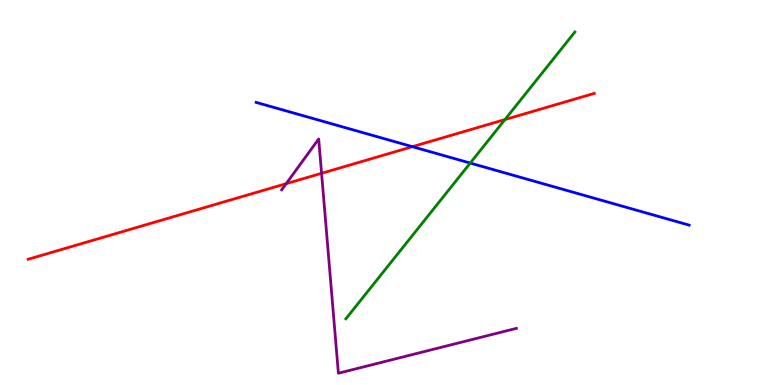[{'lines': ['blue', 'red'], 'intersections': [{'x': 5.32, 'y': 6.19}]}, {'lines': ['green', 'red'], 'intersections': [{'x': 6.52, 'y': 6.89}]}, {'lines': ['purple', 'red'], 'intersections': [{'x': 3.69, 'y': 5.23}, {'x': 4.15, 'y': 5.5}]}, {'lines': ['blue', 'green'], 'intersections': [{'x': 6.07, 'y': 5.76}]}, {'lines': ['blue', 'purple'], 'intersections': []}, {'lines': ['green', 'purple'], 'intersections': []}]